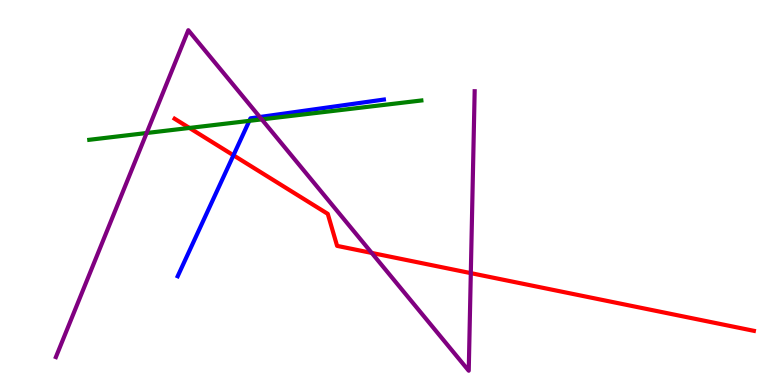[{'lines': ['blue', 'red'], 'intersections': [{'x': 3.01, 'y': 5.97}]}, {'lines': ['green', 'red'], 'intersections': [{'x': 2.44, 'y': 6.68}]}, {'lines': ['purple', 'red'], 'intersections': [{'x': 4.8, 'y': 3.43}, {'x': 6.07, 'y': 2.91}]}, {'lines': ['blue', 'green'], 'intersections': [{'x': 3.22, 'y': 6.86}]}, {'lines': ['blue', 'purple'], 'intersections': [{'x': 3.35, 'y': 6.96}]}, {'lines': ['green', 'purple'], 'intersections': [{'x': 1.89, 'y': 6.55}, {'x': 3.38, 'y': 6.9}]}]